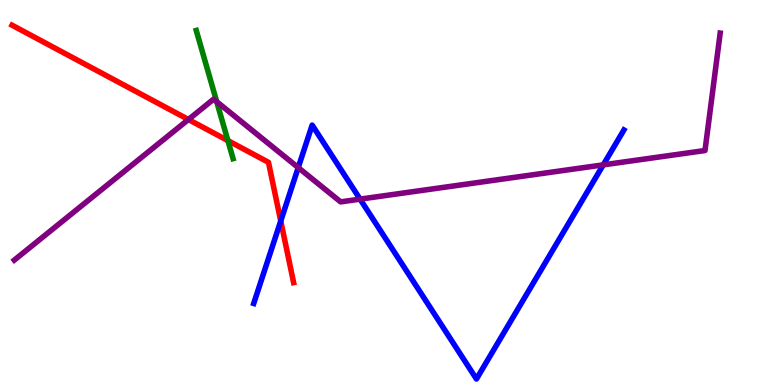[{'lines': ['blue', 'red'], 'intersections': [{'x': 3.62, 'y': 4.26}]}, {'lines': ['green', 'red'], 'intersections': [{'x': 2.94, 'y': 6.35}]}, {'lines': ['purple', 'red'], 'intersections': [{'x': 2.43, 'y': 6.9}]}, {'lines': ['blue', 'green'], 'intersections': []}, {'lines': ['blue', 'purple'], 'intersections': [{'x': 3.85, 'y': 5.65}, {'x': 4.65, 'y': 4.83}, {'x': 7.78, 'y': 5.72}]}, {'lines': ['green', 'purple'], 'intersections': [{'x': 2.8, 'y': 7.36}]}]